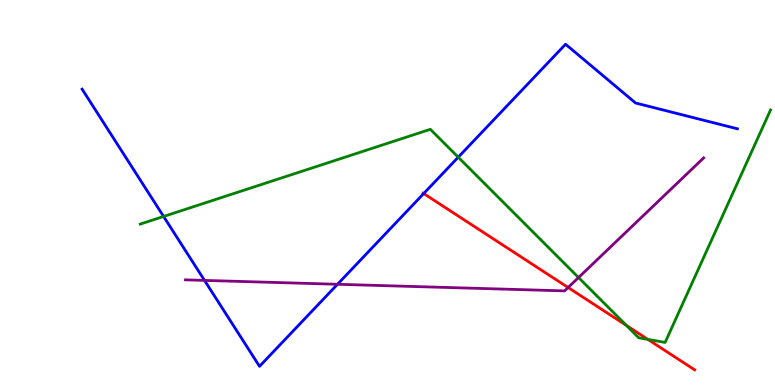[{'lines': ['blue', 'red'], 'intersections': [{'x': 5.47, 'y': 4.97}]}, {'lines': ['green', 'red'], 'intersections': [{'x': 8.08, 'y': 1.55}, {'x': 8.36, 'y': 1.18}]}, {'lines': ['purple', 'red'], 'intersections': [{'x': 7.33, 'y': 2.53}]}, {'lines': ['blue', 'green'], 'intersections': [{'x': 2.11, 'y': 4.38}, {'x': 5.91, 'y': 5.92}]}, {'lines': ['blue', 'purple'], 'intersections': [{'x': 2.64, 'y': 2.72}, {'x': 4.35, 'y': 2.62}]}, {'lines': ['green', 'purple'], 'intersections': [{'x': 7.46, 'y': 2.79}]}]